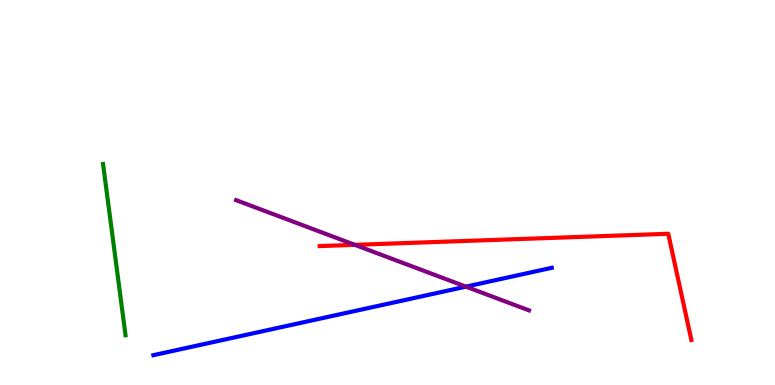[{'lines': ['blue', 'red'], 'intersections': []}, {'lines': ['green', 'red'], 'intersections': []}, {'lines': ['purple', 'red'], 'intersections': [{'x': 4.58, 'y': 3.64}]}, {'lines': ['blue', 'green'], 'intersections': []}, {'lines': ['blue', 'purple'], 'intersections': [{'x': 6.01, 'y': 2.55}]}, {'lines': ['green', 'purple'], 'intersections': []}]